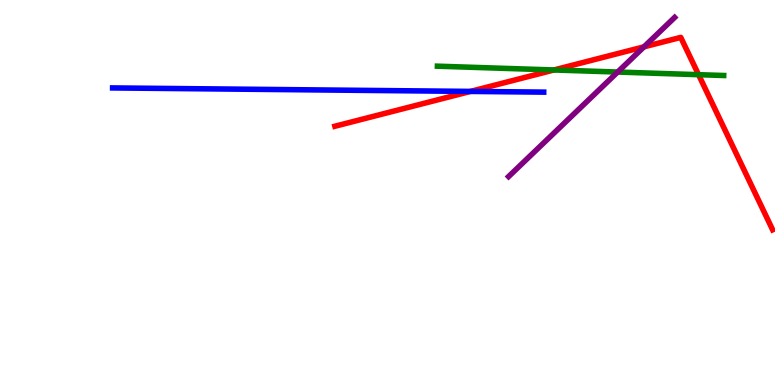[{'lines': ['blue', 'red'], 'intersections': [{'x': 6.07, 'y': 7.63}]}, {'lines': ['green', 'red'], 'intersections': [{'x': 7.15, 'y': 8.18}, {'x': 9.01, 'y': 8.06}]}, {'lines': ['purple', 'red'], 'intersections': [{'x': 8.31, 'y': 8.78}]}, {'lines': ['blue', 'green'], 'intersections': []}, {'lines': ['blue', 'purple'], 'intersections': []}, {'lines': ['green', 'purple'], 'intersections': [{'x': 7.97, 'y': 8.13}]}]